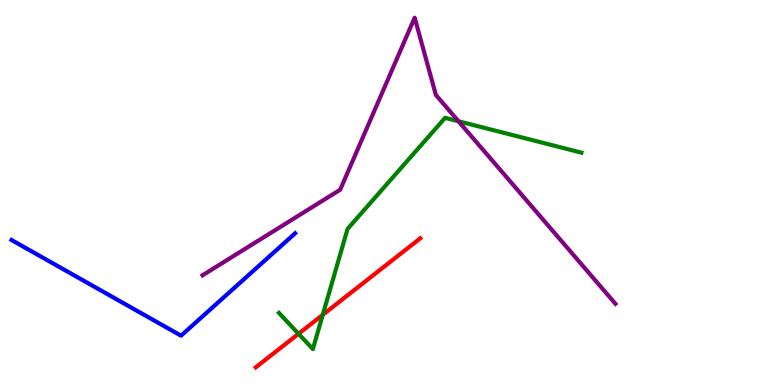[{'lines': ['blue', 'red'], 'intersections': []}, {'lines': ['green', 'red'], 'intersections': [{'x': 3.85, 'y': 1.33}, {'x': 4.16, 'y': 1.82}]}, {'lines': ['purple', 'red'], 'intersections': []}, {'lines': ['blue', 'green'], 'intersections': []}, {'lines': ['blue', 'purple'], 'intersections': []}, {'lines': ['green', 'purple'], 'intersections': [{'x': 5.92, 'y': 6.85}]}]